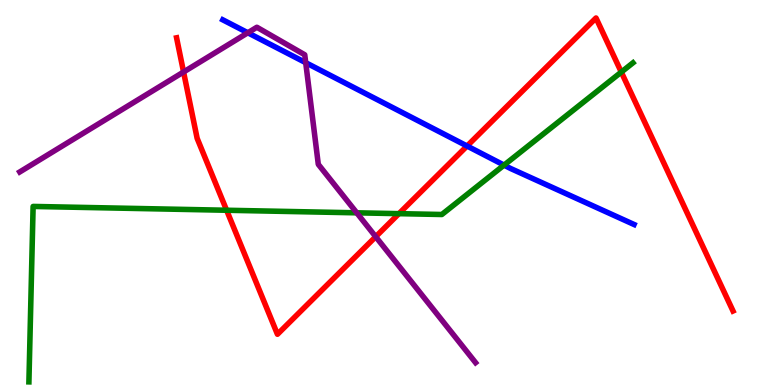[{'lines': ['blue', 'red'], 'intersections': [{'x': 6.03, 'y': 6.21}]}, {'lines': ['green', 'red'], 'intersections': [{'x': 2.92, 'y': 4.54}, {'x': 5.15, 'y': 4.45}, {'x': 8.02, 'y': 8.13}]}, {'lines': ['purple', 'red'], 'intersections': [{'x': 2.37, 'y': 8.13}, {'x': 4.85, 'y': 3.85}]}, {'lines': ['blue', 'green'], 'intersections': [{'x': 6.5, 'y': 5.71}]}, {'lines': ['blue', 'purple'], 'intersections': [{'x': 3.2, 'y': 9.15}, {'x': 3.94, 'y': 8.37}]}, {'lines': ['green', 'purple'], 'intersections': [{'x': 4.6, 'y': 4.47}]}]